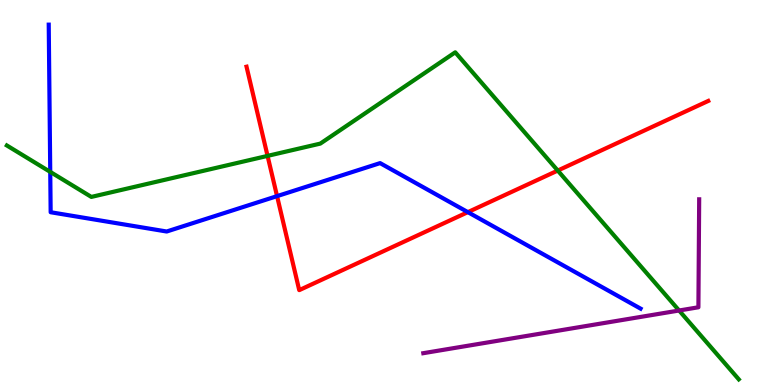[{'lines': ['blue', 'red'], 'intersections': [{'x': 3.57, 'y': 4.91}, {'x': 6.04, 'y': 4.49}]}, {'lines': ['green', 'red'], 'intersections': [{'x': 3.45, 'y': 5.95}, {'x': 7.2, 'y': 5.57}]}, {'lines': ['purple', 'red'], 'intersections': []}, {'lines': ['blue', 'green'], 'intersections': [{'x': 0.648, 'y': 5.54}]}, {'lines': ['blue', 'purple'], 'intersections': []}, {'lines': ['green', 'purple'], 'intersections': [{'x': 8.76, 'y': 1.93}]}]